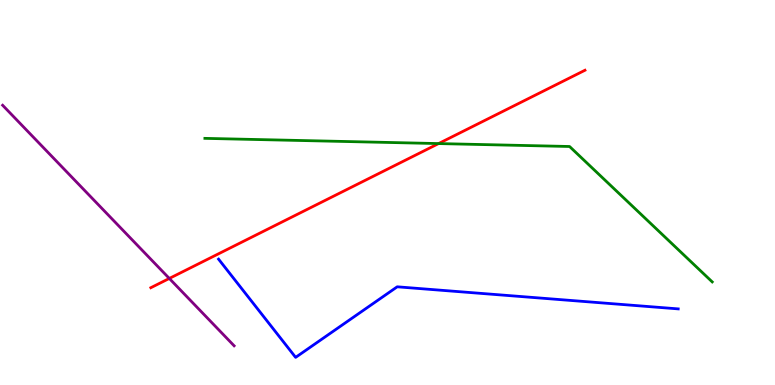[{'lines': ['blue', 'red'], 'intersections': []}, {'lines': ['green', 'red'], 'intersections': [{'x': 5.66, 'y': 6.27}]}, {'lines': ['purple', 'red'], 'intersections': [{'x': 2.18, 'y': 2.77}]}, {'lines': ['blue', 'green'], 'intersections': []}, {'lines': ['blue', 'purple'], 'intersections': []}, {'lines': ['green', 'purple'], 'intersections': []}]